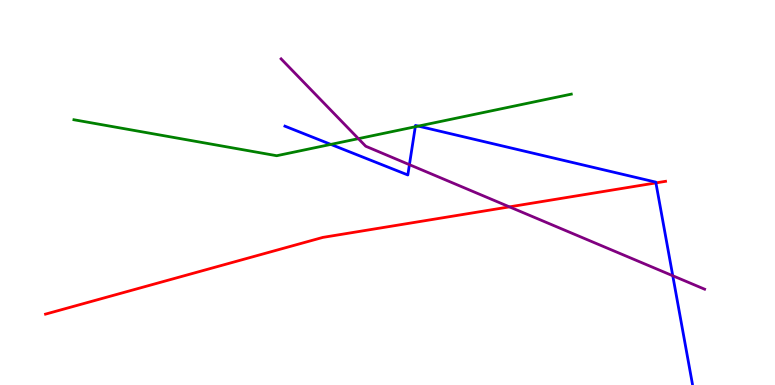[{'lines': ['blue', 'red'], 'intersections': [{'x': 8.46, 'y': 5.25}]}, {'lines': ['green', 'red'], 'intersections': []}, {'lines': ['purple', 'red'], 'intersections': [{'x': 6.57, 'y': 4.63}]}, {'lines': ['blue', 'green'], 'intersections': [{'x': 4.27, 'y': 6.25}, {'x': 5.36, 'y': 6.71}, {'x': 5.4, 'y': 6.72}]}, {'lines': ['blue', 'purple'], 'intersections': [{'x': 5.28, 'y': 5.72}, {'x': 8.68, 'y': 2.84}]}, {'lines': ['green', 'purple'], 'intersections': [{'x': 4.62, 'y': 6.4}]}]